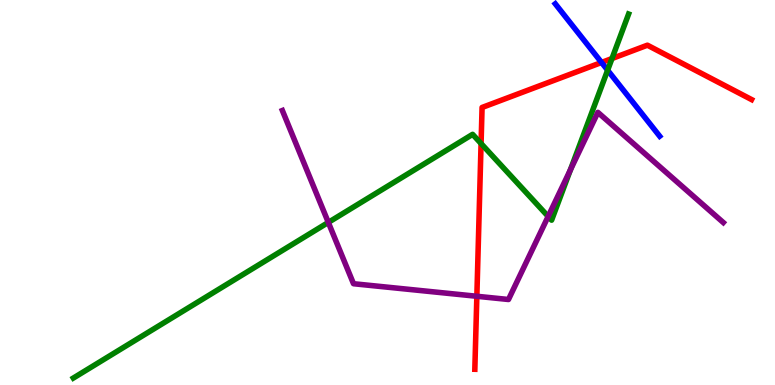[{'lines': ['blue', 'red'], 'intersections': [{'x': 7.76, 'y': 8.38}]}, {'lines': ['green', 'red'], 'intersections': [{'x': 6.21, 'y': 6.27}, {'x': 7.9, 'y': 8.48}]}, {'lines': ['purple', 'red'], 'intersections': [{'x': 6.15, 'y': 2.3}]}, {'lines': ['blue', 'green'], 'intersections': [{'x': 7.84, 'y': 8.18}]}, {'lines': ['blue', 'purple'], 'intersections': []}, {'lines': ['green', 'purple'], 'intersections': [{'x': 4.24, 'y': 4.22}, {'x': 7.07, 'y': 4.38}, {'x': 7.36, 'y': 5.59}]}]